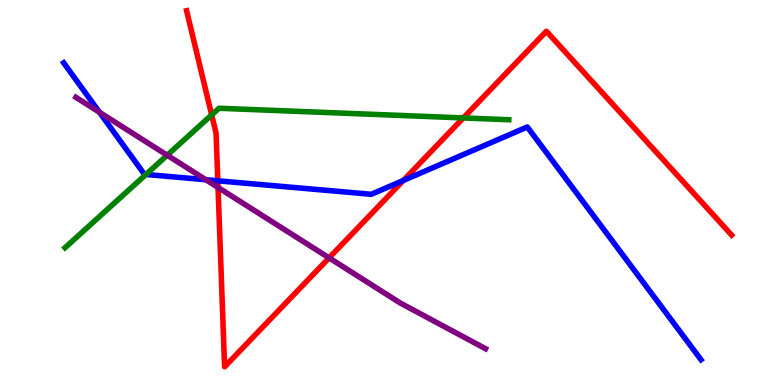[{'lines': ['blue', 'red'], 'intersections': [{'x': 2.81, 'y': 5.3}, {'x': 5.2, 'y': 5.31}]}, {'lines': ['green', 'red'], 'intersections': [{'x': 2.73, 'y': 7.02}, {'x': 5.98, 'y': 6.94}]}, {'lines': ['purple', 'red'], 'intersections': [{'x': 2.81, 'y': 5.13}, {'x': 4.25, 'y': 3.3}]}, {'lines': ['blue', 'green'], 'intersections': [{'x': 1.88, 'y': 5.47}]}, {'lines': ['blue', 'purple'], 'intersections': [{'x': 1.28, 'y': 7.08}, {'x': 2.66, 'y': 5.33}]}, {'lines': ['green', 'purple'], 'intersections': [{'x': 2.16, 'y': 5.97}]}]